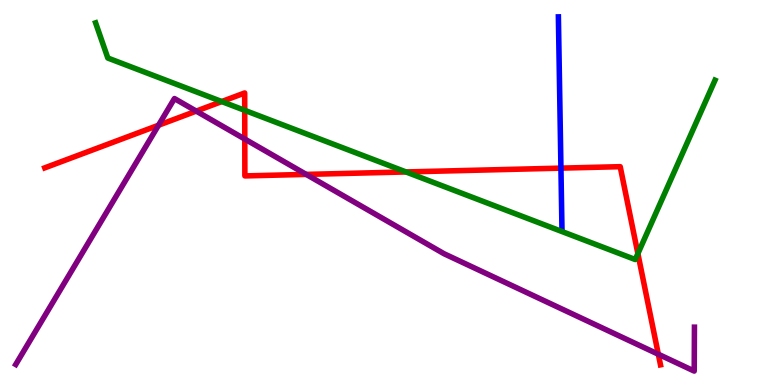[{'lines': ['blue', 'red'], 'intersections': [{'x': 7.24, 'y': 5.63}]}, {'lines': ['green', 'red'], 'intersections': [{'x': 2.86, 'y': 7.36}, {'x': 3.16, 'y': 7.13}, {'x': 5.24, 'y': 5.53}, {'x': 8.23, 'y': 3.41}]}, {'lines': ['purple', 'red'], 'intersections': [{'x': 2.05, 'y': 6.75}, {'x': 2.53, 'y': 7.11}, {'x': 3.16, 'y': 6.39}, {'x': 3.95, 'y': 5.47}, {'x': 8.49, 'y': 0.799}]}, {'lines': ['blue', 'green'], 'intersections': []}, {'lines': ['blue', 'purple'], 'intersections': []}, {'lines': ['green', 'purple'], 'intersections': []}]